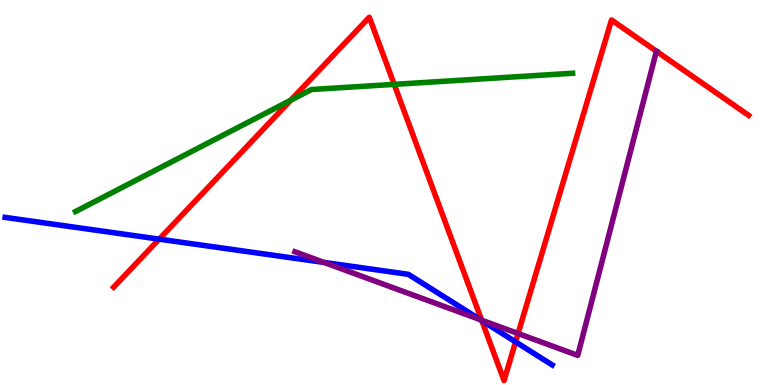[{'lines': ['blue', 'red'], 'intersections': [{'x': 2.05, 'y': 3.79}, {'x': 6.22, 'y': 1.67}, {'x': 6.65, 'y': 1.12}]}, {'lines': ['green', 'red'], 'intersections': [{'x': 3.75, 'y': 7.4}, {'x': 5.09, 'y': 7.81}]}, {'lines': ['purple', 'red'], 'intersections': [{'x': 6.21, 'y': 1.68}, {'x': 6.68, 'y': 1.34}]}, {'lines': ['blue', 'green'], 'intersections': []}, {'lines': ['blue', 'purple'], 'intersections': [{'x': 4.18, 'y': 3.18}, {'x': 6.2, 'y': 1.7}]}, {'lines': ['green', 'purple'], 'intersections': []}]